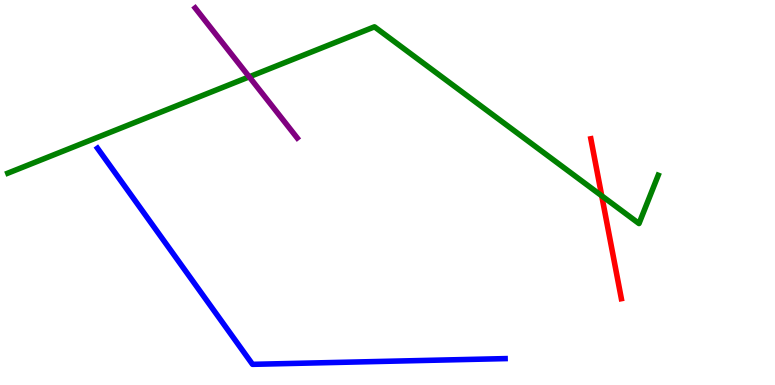[{'lines': ['blue', 'red'], 'intersections': []}, {'lines': ['green', 'red'], 'intersections': [{'x': 7.76, 'y': 4.91}]}, {'lines': ['purple', 'red'], 'intersections': []}, {'lines': ['blue', 'green'], 'intersections': []}, {'lines': ['blue', 'purple'], 'intersections': []}, {'lines': ['green', 'purple'], 'intersections': [{'x': 3.22, 'y': 8.0}]}]